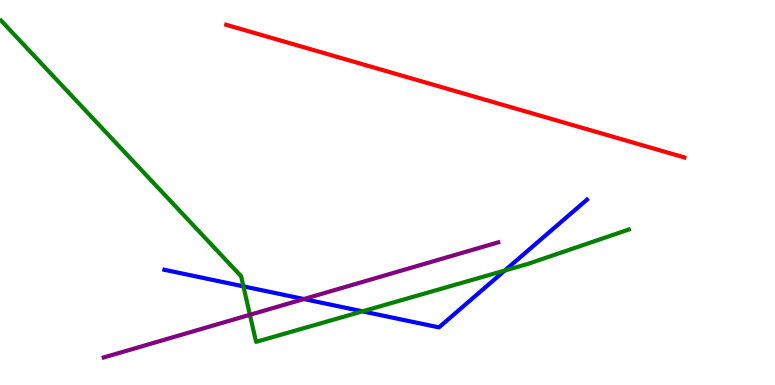[{'lines': ['blue', 'red'], 'intersections': []}, {'lines': ['green', 'red'], 'intersections': []}, {'lines': ['purple', 'red'], 'intersections': []}, {'lines': ['blue', 'green'], 'intersections': [{'x': 3.14, 'y': 2.56}, {'x': 4.68, 'y': 1.91}, {'x': 6.51, 'y': 2.97}]}, {'lines': ['blue', 'purple'], 'intersections': [{'x': 3.92, 'y': 2.23}]}, {'lines': ['green', 'purple'], 'intersections': [{'x': 3.22, 'y': 1.82}]}]